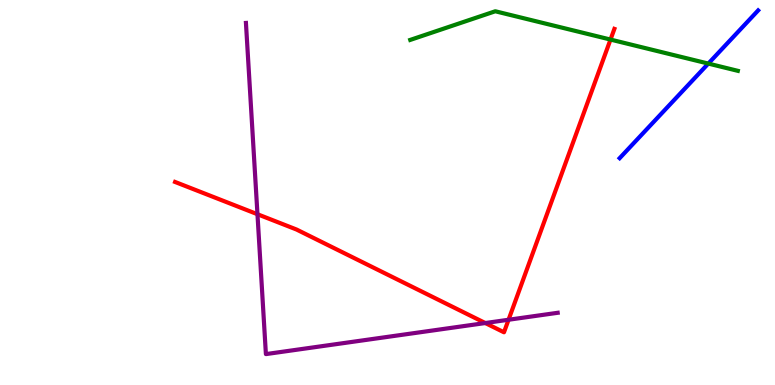[{'lines': ['blue', 'red'], 'intersections': []}, {'lines': ['green', 'red'], 'intersections': [{'x': 7.88, 'y': 8.97}]}, {'lines': ['purple', 'red'], 'intersections': [{'x': 3.32, 'y': 4.44}, {'x': 6.26, 'y': 1.61}, {'x': 6.56, 'y': 1.69}]}, {'lines': ['blue', 'green'], 'intersections': [{'x': 9.14, 'y': 8.35}]}, {'lines': ['blue', 'purple'], 'intersections': []}, {'lines': ['green', 'purple'], 'intersections': []}]